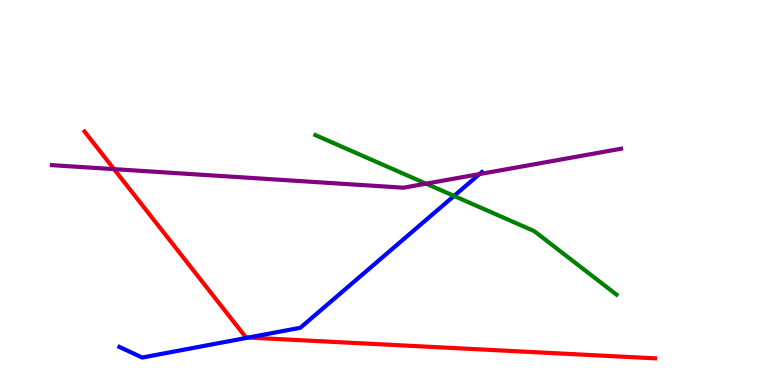[{'lines': ['blue', 'red'], 'intersections': [{'x': 3.21, 'y': 1.23}]}, {'lines': ['green', 'red'], 'intersections': []}, {'lines': ['purple', 'red'], 'intersections': [{'x': 1.47, 'y': 5.61}]}, {'lines': ['blue', 'green'], 'intersections': [{'x': 5.86, 'y': 4.91}]}, {'lines': ['blue', 'purple'], 'intersections': [{'x': 6.19, 'y': 5.48}]}, {'lines': ['green', 'purple'], 'intersections': [{'x': 5.5, 'y': 5.23}]}]